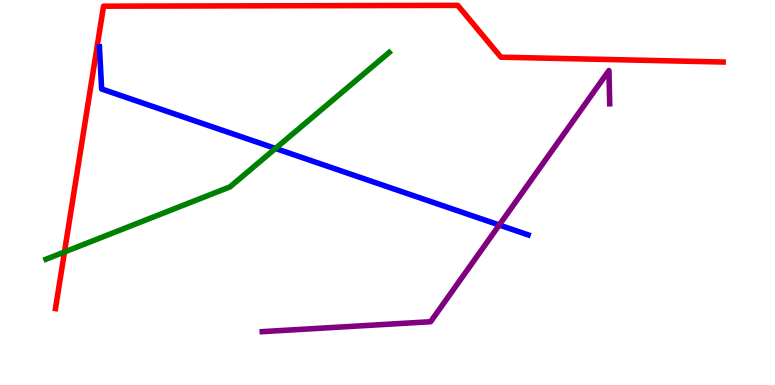[{'lines': ['blue', 'red'], 'intersections': []}, {'lines': ['green', 'red'], 'intersections': [{'x': 0.832, 'y': 3.46}]}, {'lines': ['purple', 'red'], 'intersections': []}, {'lines': ['blue', 'green'], 'intersections': [{'x': 3.55, 'y': 6.14}]}, {'lines': ['blue', 'purple'], 'intersections': [{'x': 6.44, 'y': 4.16}]}, {'lines': ['green', 'purple'], 'intersections': []}]